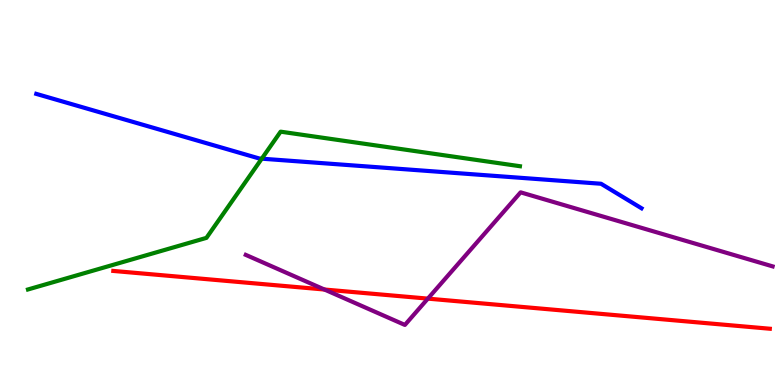[{'lines': ['blue', 'red'], 'intersections': []}, {'lines': ['green', 'red'], 'intersections': []}, {'lines': ['purple', 'red'], 'intersections': [{'x': 4.19, 'y': 2.48}, {'x': 5.52, 'y': 2.24}]}, {'lines': ['blue', 'green'], 'intersections': [{'x': 3.38, 'y': 5.88}]}, {'lines': ['blue', 'purple'], 'intersections': []}, {'lines': ['green', 'purple'], 'intersections': []}]